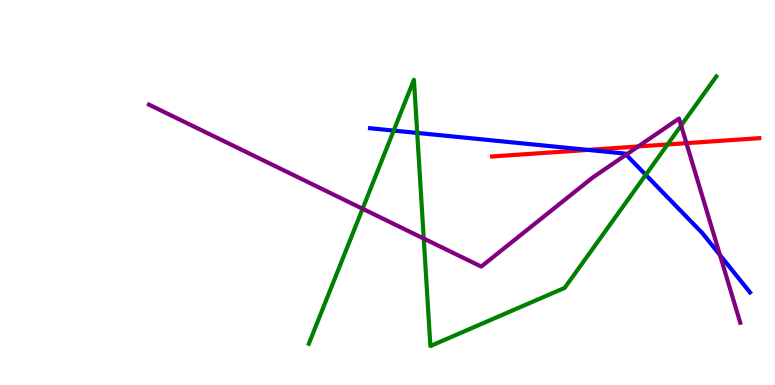[{'lines': ['blue', 'red'], 'intersections': [{'x': 7.59, 'y': 6.11}]}, {'lines': ['green', 'red'], 'intersections': [{'x': 8.61, 'y': 6.25}]}, {'lines': ['purple', 'red'], 'intersections': [{'x': 8.23, 'y': 6.2}, {'x': 8.86, 'y': 6.28}]}, {'lines': ['blue', 'green'], 'intersections': [{'x': 5.08, 'y': 6.61}, {'x': 5.38, 'y': 6.55}, {'x': 8.33, 'y': 5.46}]}, {'lines': ['blue', 'purple'], 'intersections': [{'x': 8.08, 'y': 5.98}, {'x': 9.29, 'y': 3.38}]}, {'lines': ['green', 'purple'], 'intersections': [{'x': 4.68, 'y': 4.58}, {'x': 5.47, 'y': 3.8}, {'x': 8.79, 'y': 6.74}]}]